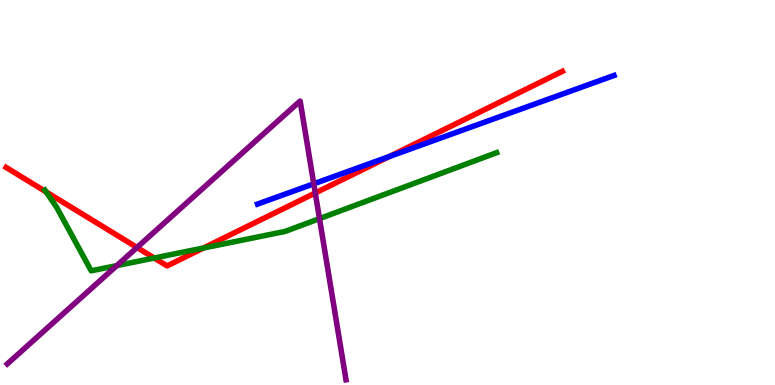[{'lines': ['blue', 'red'], 'intersections': [{'x': 5.02, 'y': 5.93}]}, {'lines': ['green', 'red'], 'intersections': [{'x': 0.595, 'y': 5.02}, {'x': 1.99, 'y': 3.3}, {'x': 2.63, 'y': 3.56}]}, {'lines': ['purple', 'red'], 'intersections': [{'x': 1.77, 'y': 3.57}, {'x': 4.07, 'y': 4.99}]}, {'lines': ['blue', 'green'], 'intersections': []}, {'lines': ['blue', 'purple'], 'intersections': [{'x': 4.05, 'y': 5.23}]}, {'lines': ['green', 'purple'], 'intersections': [{'x': 1.51, 'y': 3.1}, {'x': 4.12, 'y': 4.32}]}]